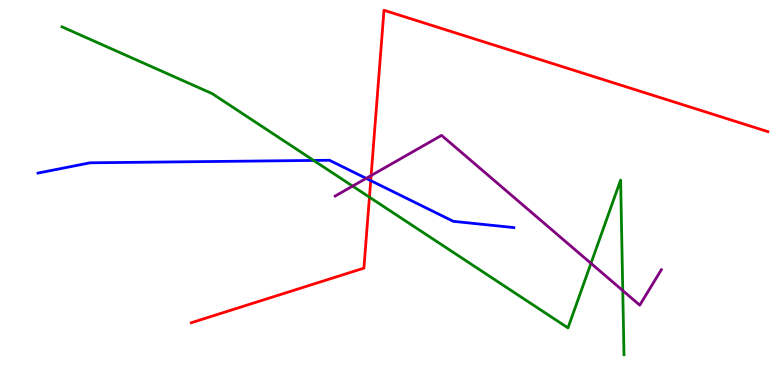[{'lines': ['blue', 'red'], 'intersections': [{'x': 4.78, 'y': 5.31}]}, {'lines': ['green', 'red'], 'intersections': [{'x': 4.77, 'y': 4.88}]}, {'lines': ['purple', 'red'], 'intersections': [{'x': 4.79, 'y': 5.44}]}, {'lines': ['blue', 'green'], 'intersections': [{'x': 4.05, 'y': 5.83}]}, {'lines': ['blue', 'purple'], 'intersections': [{'x': 4.72, 'y': 5.37}]}, {'lines': ['green', 'purple'], 'intersections': [{'x': 4.55, 'y': 5.17}, {'x': 7.63, 'y': 3.16}, {'x': 8.04, 'y': 2.45}]}]